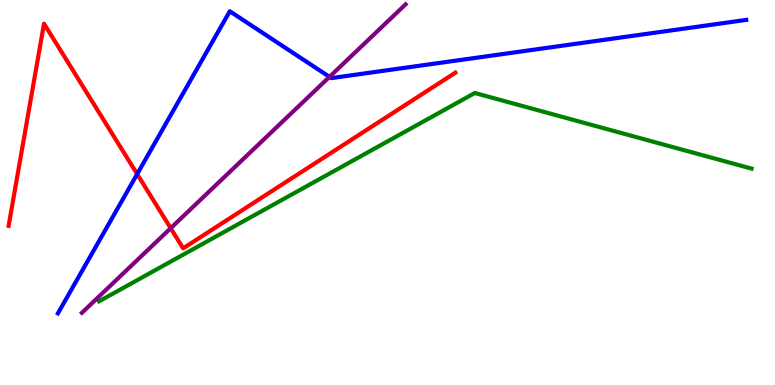[{'lines': ['blue', 'red'], 'intersections': [{'x': 1.77, 'y': 5.48}]}, {'lines': ['green', 'red'], 'intersections': []}, {'lines': ['purple', 'red'], 'intersections': [{'x': 2.2, 'y': 4.07}]}, {'lines': ['blue', 'green'], 'intersections': []}, {'lines': ['blue', 'purple'], 'intersections': [{'x': 4.25, 'y': 8.0}]}, {'lines': ['green', 'purple'], 'intersections': []}]